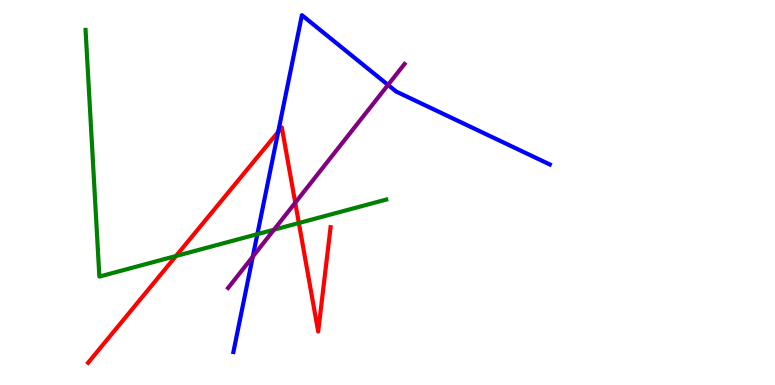[{'lines': ['blue', 'red'], 'intersections': [{'x': 3.59, 'y': 6.57}]}, {'lines': ['green', 'red'], 'intersections': [{'x': 2.27, 'y': 3.35}, {'x': 3.86, 'y': 4.21}]}, {'lines': ['purple', 'red'], 'intersections': [{'x': 3.81, 'y': 4.73}]}, {'lines': ['blue', 'green'], 'intersections': [{'x': 3.32, 'y': 3.92}]}, {'lines': ['blue', 'purple'], 'intersections': [{'x': 3.26, 'y': 3.33}, {'x': 5.01, 'y': 7.79}]}, {'lines': ['green', 'purple'], 'intersections': [{'x': 3.54, 'y': 4.03}]}]